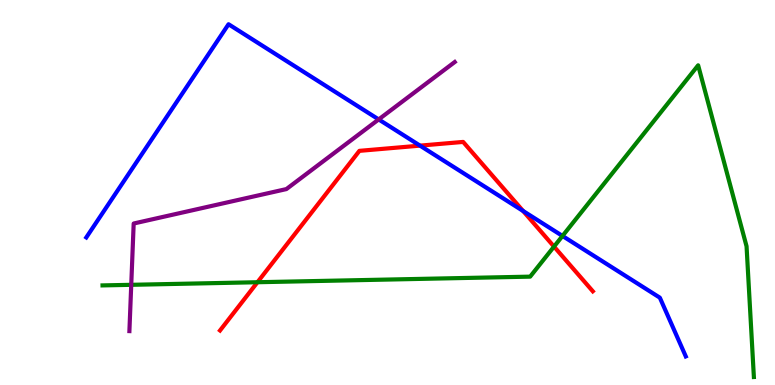[{'lines': ['blue', 'red'], 'intersections': [{'x': 5.42, 'y': 6.22}, {'x': 6.75, 'y': 4.52}]}, {'lines': ['green', 'red'], 'intersections': [{'x': 3.32, 'y': 2.67}, {'x': 7.15, 'y': 3.59}]}, {'lines': ['purple', 'red'], 'intersections': []}, {'lines': ['blue', 'green'], 'intersections': [{'x': 7.26, 'y': 3.87}]}, {'lines': ['blue', 'purple'], 'intersections': [{'x': 4.89, 'y': 6.9}]}, {'lines': ['green', 'purple'], 'intersections': [{'x': 1.69, 'y': 2.6}]}]